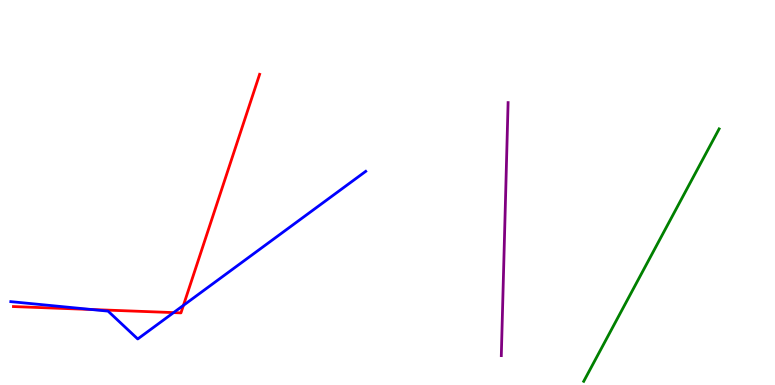[{'lines': ['blue', 'red'], 'intersections': [{'x': 1.18, 'y': 1.96}, {'x': 2.24, 'y': 1.88}, {'x': 2.37, 'y': 2.07}]}, {'lines': ['green', 'red'], 'intersections': []}, {'lines': ['purple', 'red'], 'intersections': []}, {'lines': ['blue', 'green'], 'intersections': []}, {'lines': ['blue', 'purple'], 'intersections': []}, {'lines': ['green', 'purple'], 'intersections': []}]